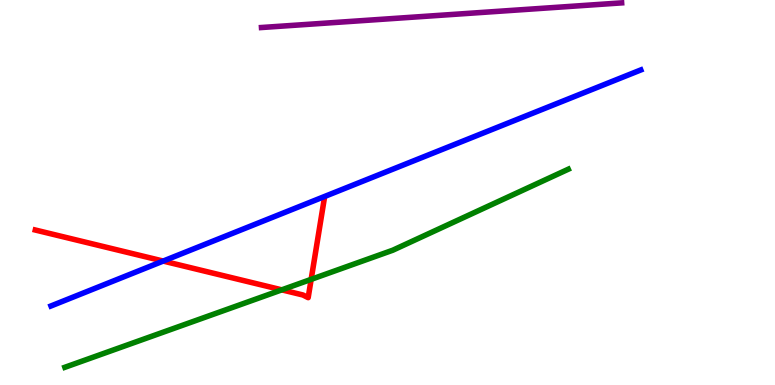[{'lines': ['blue', 'red'], 'intersections': [{'x': 2.11, 'y': 3.22}]}, {'lines': ['green', 'red'], 'intersections': [{'x': 3.64, 'y': 2.47}, {'x': 4.01, 'y': 2.74}]}, {'lines': ['purple', 'red'], 'intersections': []}, {'lines': ['blue', 'green'], 'intersections': []}, {'lines': ['blue', 'purple'], 'intersections': []}, {'lines': ['green', 'purple'], 'intersections': []}]